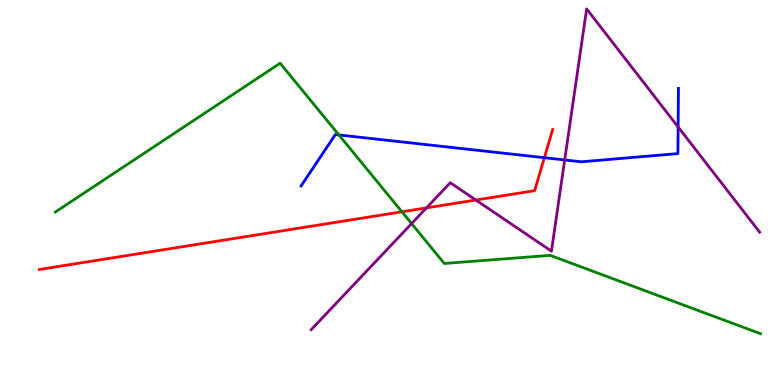[{'lines': ['blue', 'red'], 'intersections': [{'x': 7.02, 'y': 5.9}]}, {'lines': ['green', 'red'], 'intersections': [{'x': 5.19, 'y': 4.5}]}, {'lines': ['purple', 'red'], 'intersections': [{'x': 5.5, 'y': 4.6}, {'x': 6.14, 'y': 4.8}]}, {'lines': ['blue', 'green'], 'intersections': [{'x': 4.37, 'y': 6.49}]}, {'lines': ['blue', 'purple'], 'intersections': [{'x': 7.29, 'y': 5.85}, {'x': 8.75, 'y': 6.7}]}, {'lines': ['green', 'purple'], 'intersections': [{'x': 5.31, 'y': 4.19}]}]